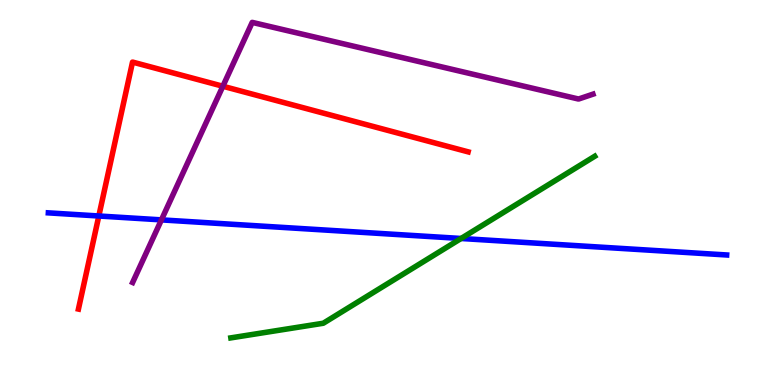[{'lines': ['blue', 'red'], 'intersections': [{'x': 1.28, 'y': 4.39}]}, {'lines': ['green', 'red'], 'intersections': []}, {'lines': ['purple', 'red'], 'intersections': [{'x': 2.88, 'y': 7.76}]}, {'lines': ['blue', 'green'], 'intersections': [{'x': 5.95, 'y': 3.81}]}, {'lines': ['blue', 'purple'], 'intersections': [{'x': 2.08, 'y': 4.29}]}, {'lines': ['green', 'purple'], 'intersections': []}]